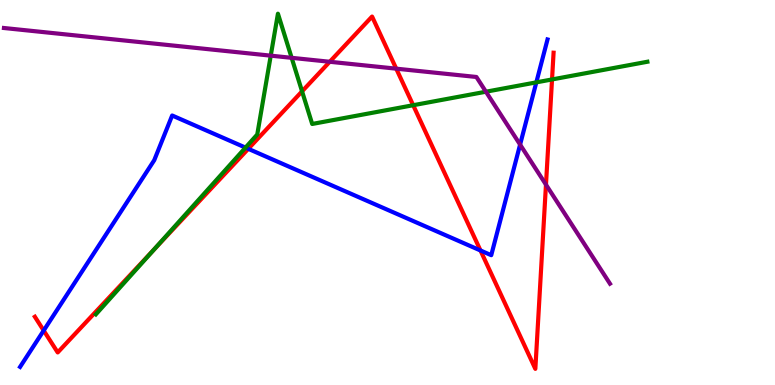[{'lines': ['blue', 'red'], 'intersections': [{'x': 0.564, 'y': 1.41}, {'x': 3.2, 'y': 6.13}, {'x': 6.2, 'y': 3.49}]}, {'lines': ['green', 'red'], 'intersections': [{'x': 1.99, 'y': 3.52}, {'x': 3.9, 'y': 7.63}, {'x': 5.33, 'y': 7.27}, {'x': 7.12, 'y': 7.94}]}, {'lines': ['purple', 'red'], 'intersections': [{'x': 4.25, 'y': 8.4}, {'x': 5.11, 'y': 8.22}, {'x': 7.04, 'y': 5.2}]}, {'lines': ['blue', 'green'], 'intersections': [{'x': 3.17, 'y': 6.17}, {'x': 6.92, 'y': 7.86}]}, {'lines': ['blue', 'purple'], 'intersections': [{'x': 6.71, 'y': 6.24}]}, {'lines': ['green', 'purple'], 'intersections': [{'x': 3.49, 'y': 8.55}, {'x': 3.76, 'y': 8.5}, {'x': 6.27, 'y': 7.62}]}]